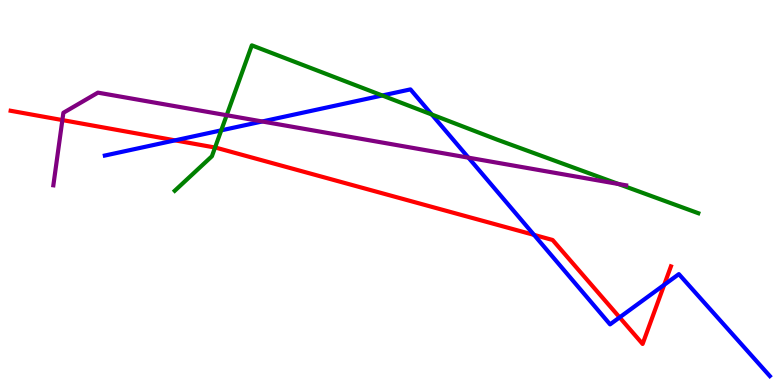[{'lines': ['blue', 'red'], 'intersections': [{'x': 2.26, 'y': 6.35}, {'x': 6.89, 'y': 3.9}, {'x': 7.99, 'y': 1.76}, {'x': 8.57, 'y': 2.6}]}, {'lines': ['green', 'red'], 'intersections': [{'x': 2.77, 'y': 6.17}]}, {'lines': ['purple', 'red'], 'intersections': [{'x': 0.805, 'y': 6.88}]}, {'lines': ['blue', 'green'], 'intersections': [{'x': 2.85, 'y': 6.61}, {'x': 4.93, 'y': 7.52}, {'x': 5.57, 'y': 7.03}]}, {'lines': ['blue', 'purple'], 'intersections': [{'x': 3.38, 'y': 6.84}, {'x': 6.04, 'y': 5.9}]}, {'lines': ['green', 'purple'], 'intersections': [{'x': 2.92, 'y': 7.01}, {'x': 7.98, 'y': 5.22}]}]